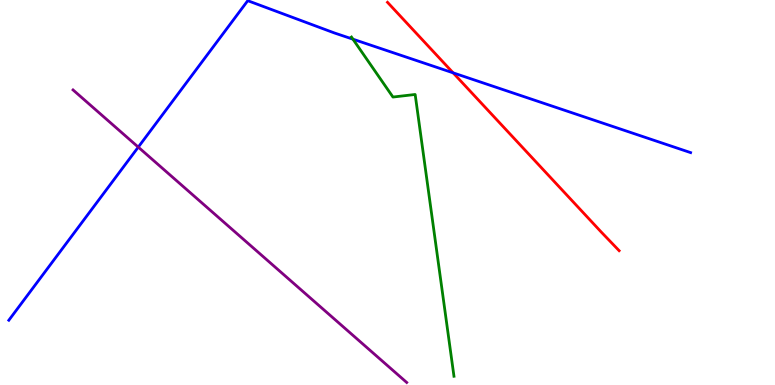[{'lines': ['blue', 'red'], 'intersections': [{'x': 5.85, 'y': 8.11}]}, {'lines': ['green', 'red'], 'intersections': []}, {'lines': ['purple', 'red'], 'intersections': []}, {'lines': ['blue', 'green'], 'intersections': [{'x': 4.55, 'y': 8.98}]}, {'lines': ['blue', 'purple'], 'intersections': [{'x': 1.78, 'y': 6.18}]}, {'lines': ['green', 'purple'], 'intersections': []}]